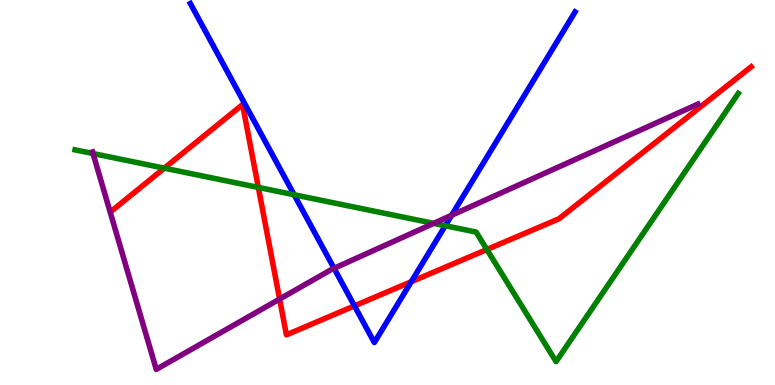[{'lines': ['blue', 'red'], 'intersections': [{'x': 4.57, 'y': 2.06}, {'x': 5.31, 'y': 2.68}]}, {'lines': ['green', 'red'], 'intersections': [{'x': 2.12, 'y': 5.63}, {'x': 3.33, 'y': 5.13}, {'x': 6.28, 'y': 3.52}]}, {'lines': ['purple', 'red'], 'intersections': [{'x': 3.61, 'y': 2.23}]}, {'lines': ['blue', 'green'], 'intersections': [{'x': 3.8, 'y': 4.94}, {'x': 5.75, 'y': 4.14}]}, {'lines': ['blue', 'purple'], 'intersections': [{'x': 4.31, 'y': 3.03}, {'x': 5.83, 'y': 4.41}]}, {'lines': ['green', 'purple'], 'intersections': [{'x': 1.2, 'y': 6.01}, {'x': 5.6, 'y': 4.2}]}]